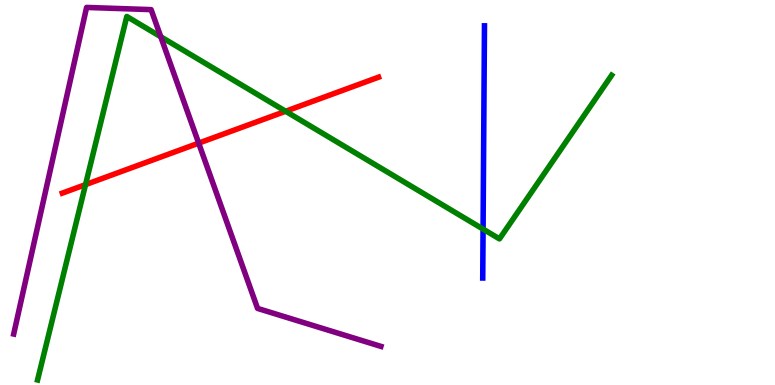[{'lines': ['blue', 'red'], 'intersections': []}, {'lines': ['green', 'red'], 'intersections': [{'x': 1.1, 'y': 5.2}, {'x': 3.69, 'y': 7.11}]}, {'lines': ['purple', 'red'], 'intersections': [{'x': 2.56, 'y': 6.28}]}, {'lines': ['blue', 'green'], 'intersections': [{'x': 6.23, 'y': 4.05}]}, {'lines': ['blue', 'purple'], 'intersections': []}, {'lines': ['green', 'purple'], 'intersections': [{'x': 2.07, 'y': 9.05}]}]